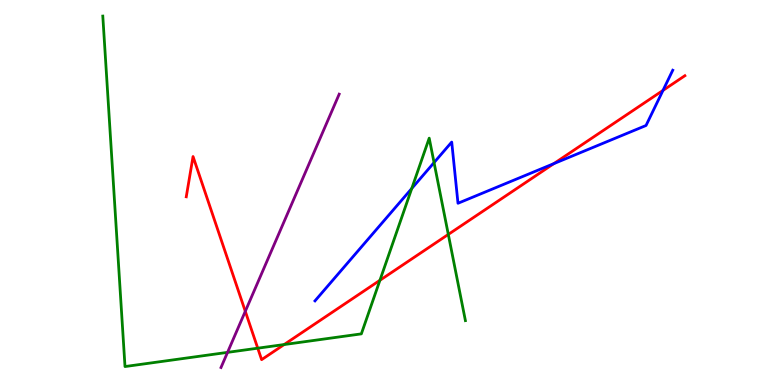[{'lines': ['blue', 'red'], 'intersections': [{'x': 7.15, 'y': 5.75}, {'x': 8.55, 'y': 7.65}]}, {'lines': ['green', 'red'], 'intersections': [{'x': 3.33, 'y': 0.956}, {'x': 3.67, 'y': 1.05}, {'x': 4.9, 'y': 2.72}, {'x': 5.78, 'y': 3.91}]}, {'lines': ['purple', 'red'], 'intersections': [{'x': 3.17, 'y': 1.91}]}, {'lines': ['blue', 'green'], 'intersections': [{'x': 5.31, 'y': 5.1}, {'x': 5.6, 'y': 5.78}]}, {'lines': ['blue', 'purple'], 'intersections': []}, {'lines': ['green', 'purple'], 'intersections': [{'x': 2.94, 'y': 0.848}]}]